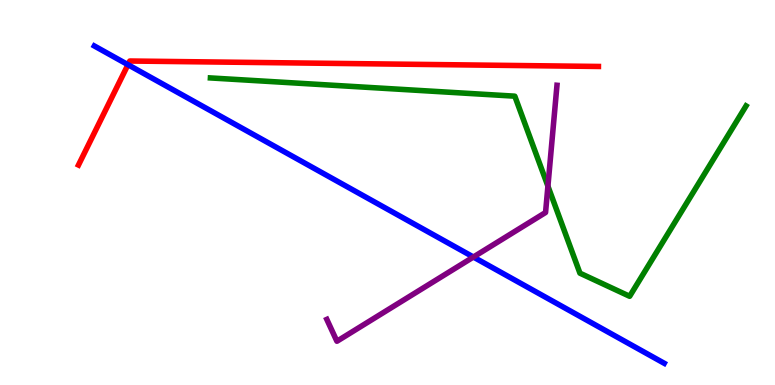[{'lines': ['blue', 'red'], 'intersections': [{'x': 1.65, 'y': 8.32}]}, {'lines': ['green', 'red'], 'intersections': []}, {'lines': ['purple', 'red'], 'intersections': []}, {'lines': ['blue', 'green'], 'intersections': []}, {'lines': ['blue', 'purple'], 'intersections': [{'x': 6.11, 'y': 3.32}]}, {'lines': ['green', 'purple'], 'intersections': [{'x': 7.07, 'y': 5.16}]}]